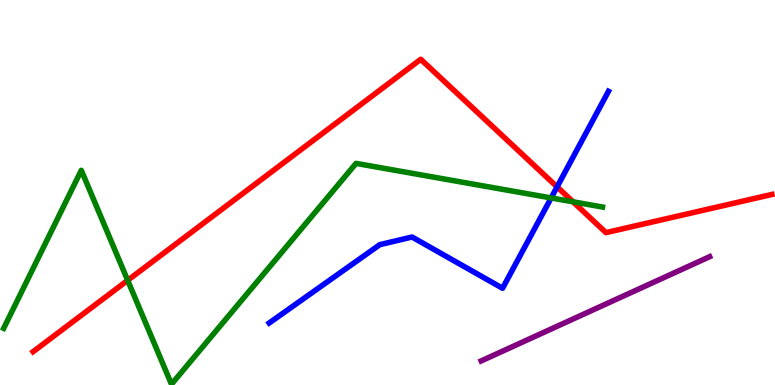[{'lines': ['blue', 'red'], 'intersections': [{'x': 7.19, 'y': 5.15}]}, {'lines': ['green', 'red'], 'intersections': [{'x': 1.65, 'y': 2.72}, {'x': 7.39, 'y': 4.76}]}, {'lines': ['purple', 'red'], 'intersections': []}, {'lines': ['blue', 'green'], 'intersections': [{'x': 7.11, 'y': 4.86}]}, {'lines': ['blue', 'purple'], 'intersections': []}, {'lines': ['green', 'purple'], 'intersections': []}]